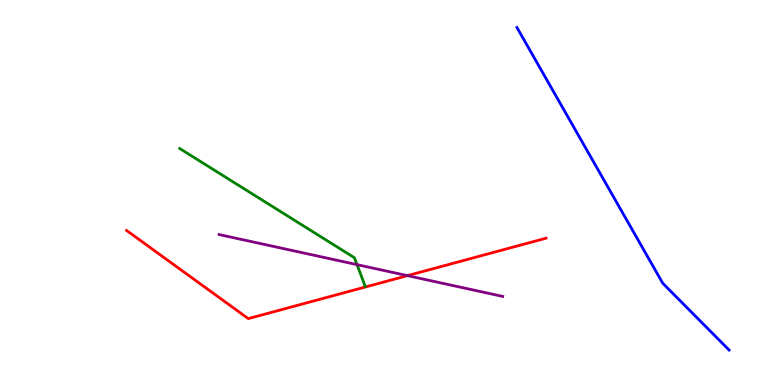[{'lines': ['blue', 'red'], 'intersections': []}, {'lines': ['green', 'red'], 'intersections': []}, {'lines': ['purple', 'red'], 'intersections': [{'x': 5.26, 'y': 2.84}]}, {'lines': ['blue', 'green'], 'intersections': []}, {'lines': ['blue', 'purple'], 'intersections': []}, {'lines': ['green', 'purple'], 'intersections': [{'x': 4.61, 'y': 3.13}]}]